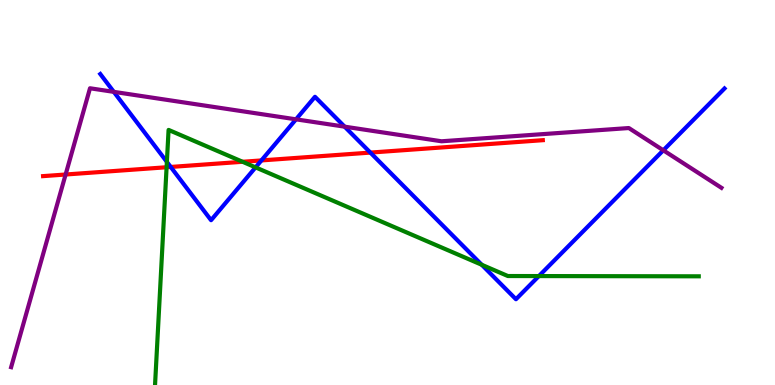[{'lines': ['blue', 'red'], 'intersections': [{'x': 2.2, 'y': 5.66}, {'x': 3.37, 'y': 5.83}, {'x': 4.78, 'y': 6.04}]}, {'lines': ['green', 'red'], 'intersections': [{'x': 2.15, 'y': 5.66}, {'x': 3.13, 'y': 5.8}]}, {'lines': ['purple', 'red'], 'intersections': [{'x': 0.847, 'y': 5.47}]}, {'lines': ['blue', 'green'], 'intersections': [{'x': 2.15, 'y': 5.8}, {'x': 3.3, 'y': 5.65}, {'x': 6.22, 'y': 3.12}, {'x': 6.95, 'y': 2.83}]}, {'lines': ['blue', 'purple'], 'intersections': [{'x': 1.47, 'y': 7.61}, {'x': 3.82, 'y': 6.9}, {'x': 4.45, 'y': 6.71}, {'x': 8.56, 'y': 6.1}]}, {'lines': ['green', 'purple'], 'intersections': []}]